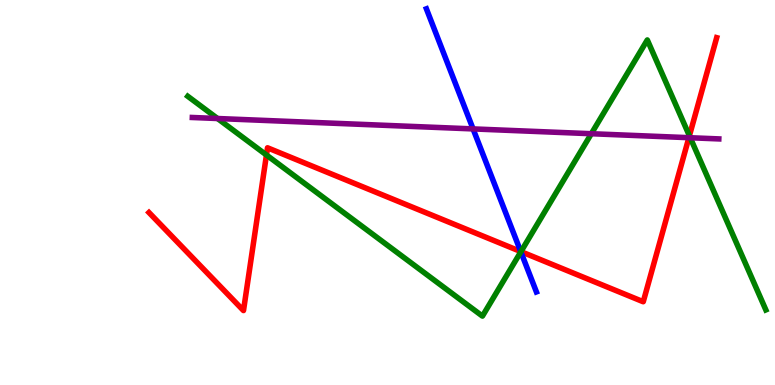[{'lines': ['blue', 'red'], 'intersections': [{'x': 6.72, 'y': 3.47}]}, {'lines': ['green', 'red'], 'intersections': [{'x': 3.44, 'y': 5.97}, {'x': 6.72, 'y': 3.46}, {'x': 8.9, 'y': 6.47}]}, {'lines': ['purple', 'red'], 'intersections': [{'x': 8.89, 'y': 6.42}]}, {'lines': ['blue', 'green'], 'intersections': [{'x': 6.72, 'y': 3.46}]}, {'lines': ['blue', 'purple'], 'intersections': [{'x': 6.1, 'y': 6.65}]}, {'lines': ['green', 'purple'], 'intersections': [{'x': 2.81, 'y': 6.92}, {'x': 7.63, 'y': 6.53}, {'x': 8.91, 'y': 6.42}]}]